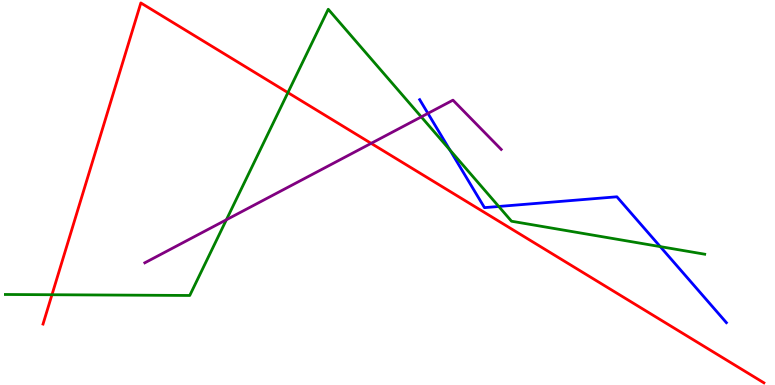[{'lines': ['blue', 'red'], 'intersections': []}, {'lines': ['green', 'red'], 'intersections': [{'x': 0.671, 'y': 2.34}, {'x': 3.72, 'y': 7.59}]}, {'lines': ['purple', 'red'], 'intersections': [{'x': 4.79, 'y': 6.28}]}, {'lines': ['blue', 'green'], 'intersections': [{'x': 5.8, 'y': 6.11}, {'x': 6.44, 'y': 4.64}, {'x': 8.52, 'y': 3.59}]}, {'lines': ['blue', 'purple'], 'intersections': [{'x': 5.52, 'y': 7.06}]}, {'lines': ['green', 'purple'], 'intersections': [{'x': 2.92, 'y': 4.29}, {'x': 5.44, 'y': 6.96}]}]